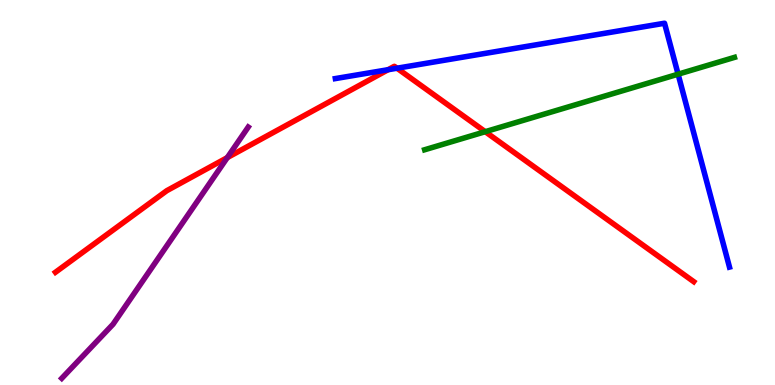[{'lines': ['blue', 'red'], 'intersections': [{'x': 5.01, 'y': 8.19}, {'x': 5.12, 'y': 8.23}]}, {'lines': ['green', 'red'], 'intersections': [{'x': 6.26, 'y': 6.58}]}, {'lines': ['purple', 'red'], 'intersections': [{'x': 2.93, 'y': 5.91}]}, {'lines': ['blue', 'green'], 'intersections': [{'x': 8.75, 'y': 8.07}]}, {'lines': ['blue', 'purple'], 'intersections': []}, {'lines': ['green', 'purple'], 'intersections': []}]